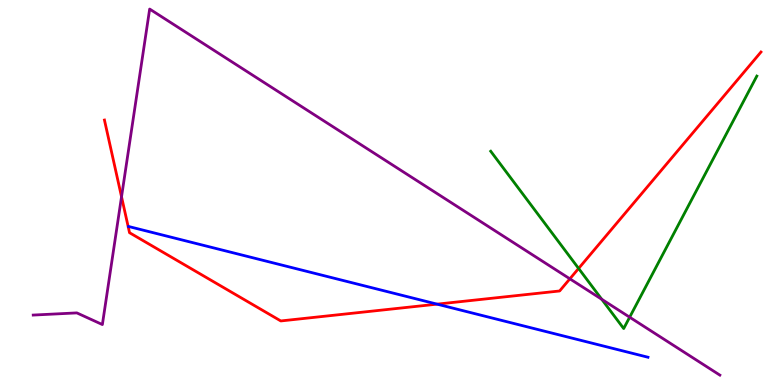[{'lines': ['blue', 'red'], 'intersections': [{'x': 5.64, 'y': 2.1}]}, {'lines': ['green', 'red'], 'intersections': [{'x': 7.47, 'y': 3.03}]}, {'lines': ['purple', 'red'], 'intersections': [{'x': 1.57, 'y': 4.89}, {'x': 7.35, 'y': 2.76}]}, {'lines': ['blue', 'green'], 'intersections': []}, {'lines': ['blue', 'purple'], 'intersections': []}, {'lines': ['green', 'purple'], 'intersections': [{'x': 7.76, 'y': 2.23}, {'x': 8.12, 'y': 1.76}]}]